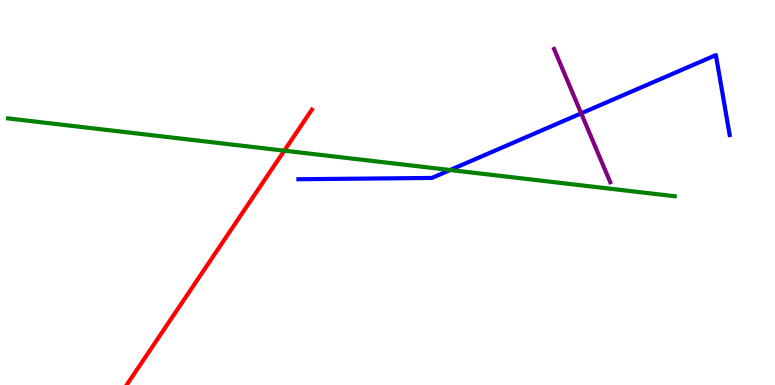[{'lines': ['blue', 'red'], 'intersections': []}, {'lines': ['green', 'red'], 'intersections': [{'x': 3.67, 'y': 6.09}]}, {'lines': ['purple', 'red'], 'intersections': []}, {'lines': ['blue', 'green'], 'intersections': [{'x': 5.81, 'y': 5.58}]}, {'lines': ['blue', 'purple'], 'intersections': [{'x': 7.5, 'y': 7.06}]}, {'lines': ['green', 'purple'], 'intersections': []}]